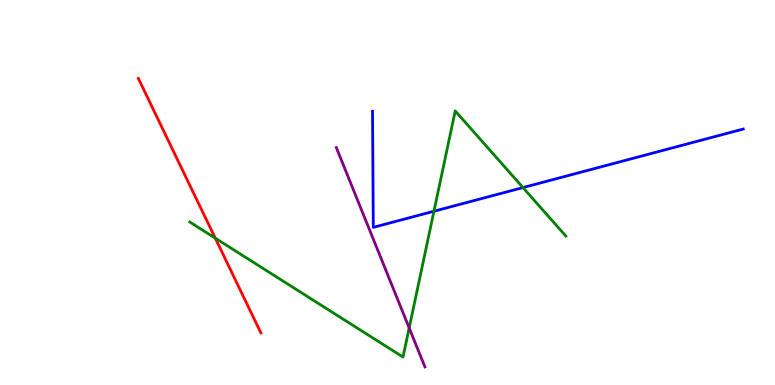[{'lines': ['blue', 'red'], 'intersections': []}, {'lines': ['green', 'red'], 'intersections': [{'x': 2.78, 'y': 3.81}]}, {'lines': ['purple', 'red'], 'intersections': []}, {'lines': ['blue', 'green'], 'intersections': [{'x': 5.6, 'y': 4.51}, {'x': 6.75, 'y': 5.13}]}, {'lines': ['blue', 'purple'], 'intersections': []}, {'lines': ['green', 'purple'], 'intersections': [{'x': 5.28, 'y': 1.48}]}]